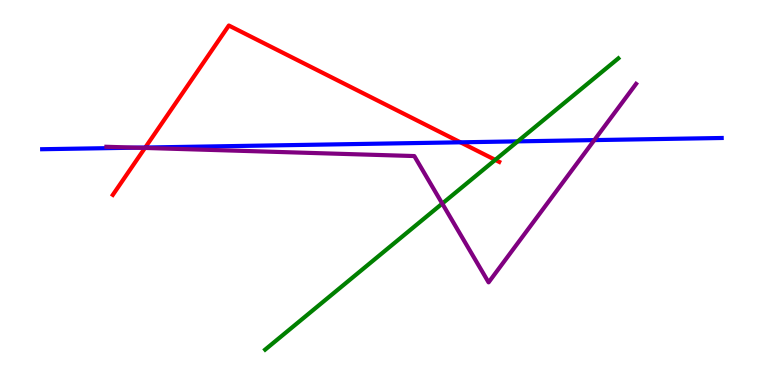[{'lines': ['blue', 'red'], 'intersections': [{'x': 1.87, 'y': 6.17}, {'x': 5.94, 'y': 6.3}]}, {'lines': ['green', 'red'], 'intersections': [{'x': 6.39, 'y': 5.85}]}, {'lines': ['purple', 'red'], 'intersections': [{'x': 1.87, 'y': 6.16}]}, {'lines': ['blue', 'green'], 'intersections': [{'x': 6.68, 'y': 6.33}]}, {'lines': ['blue', 'purple'], 'intersections': [{'x': 1.76, 'y': 6.16}, {'x': 7.67, 'y': 6.36}]}, {'lines': ['green', 'purple'], 'intersections': [{'x': 5.71, 'y': 4.71}]}]